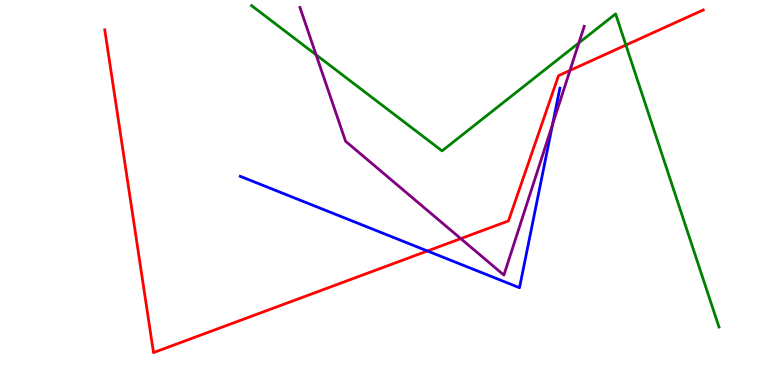[{'lines': ['blue', 'red'], 'intersections': [{'x': 5.52, 'y': 3.48}]}, {'lines': ['green', 'red'], 'intersections': [{'x': 8.08, 'y': 8.83}]}, {'lines': ['purple', 'red'], 'intersections': [{'x': 5.95, 'y': 3.8}, {'x': 7.35, 'y': 8.17}]}, {'lines': ['blue', 'green'], 'intersections': []}, {'lines': ['blue', 'purple'], 'intersections': [{'x': 7.13, 'y': 6.77}]}, {'lines': ['green', 'purple'], 'intersections': [{'x': 4.08, 'y': 8.58}, {'x': 7.47, 'y': 8.89}]}]